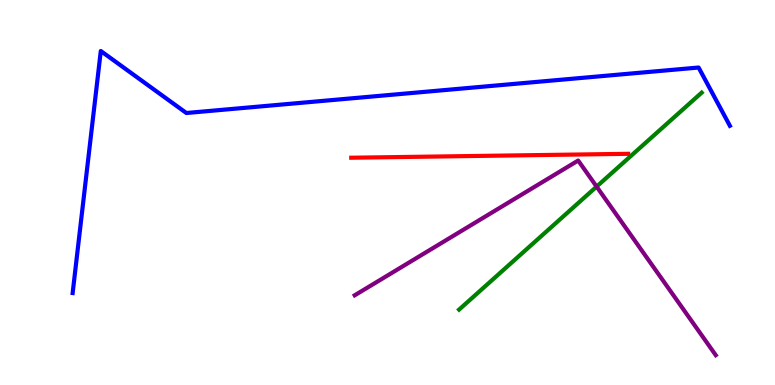[{'lines': ['blue', 'red'], 'intersections': []}, {'lines': ['green', 'red'], 'intersections': []}, {'lines': ['purple', 'red'], 'intersections': []}, {'lines': ['blue', 'green'], 'intersections': []}, {'lines': ['blue', 'purple'], 'intersections': []}, {'lines': ['green', 'purple'], 'intersections': [{'x': 7.7, 'y': 5.15}]}]